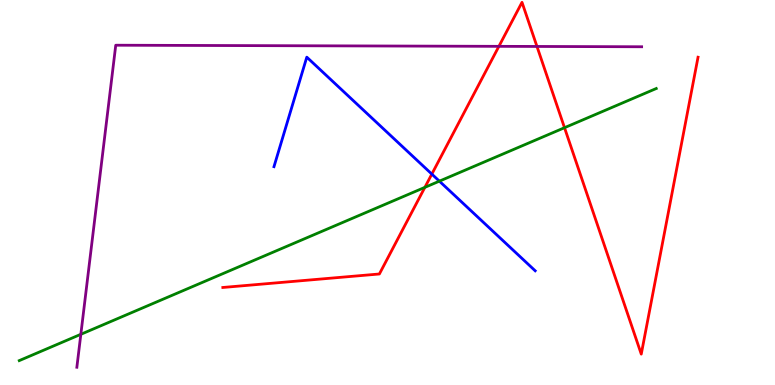[{'lines': ['blue', 'red'], 'intersections': [{'x': 5.57, 'y': 5.48}]}, {'lines': ['green', 'red'], 'intersections': [{'x': 5.48, 'y': 5.13}, {'x': 7.28, 'y': 6.68}]}, {'lines': ['purple', 'red'], 'intersections': [{'x': 6.44, 'y': 8.8}, {'x': 6.93, 'y': 8.79}]}, {'lines': ['blue', 'green'], 'intersections': [{'x': 5.67, 'y': 5.29}]}, {'lines': ['blue', 'purple'], 'intersections': []}, {'lines': ['green', 'purple'], 'intersections': [{'x': 1.04, 'y': 1.32}]}]